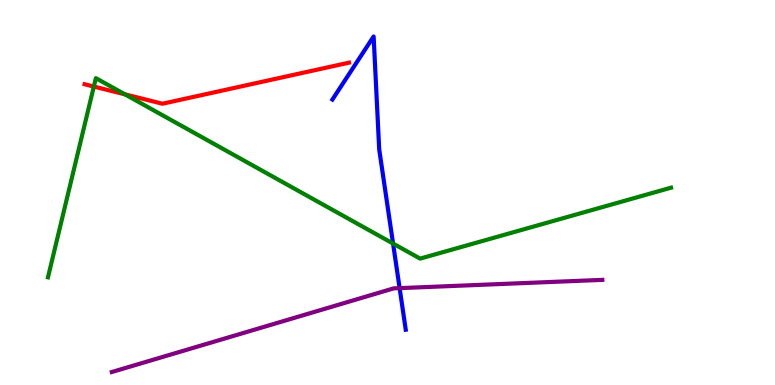[{'lines': ['blue', 'red'], 'intersections': []}, {'lines': ['green', 'red'], 'intersections': [{'x': 1.21, 'y': 7.75}, {'x': 1.61, 'y': 7.55}]}, {'lines': ['purple', 'red'], 'intersections': []}, {'lines': ['blue', 'green'], 'intersections': [{'x': 5.07, 'y': 3.67}]}, {'lines': ['blue', 'purple'], 'intersections': [{'x': 5.16, 'y': 2.52}]}, {'lines': ['green', 'purple'], 'intersections': []}]